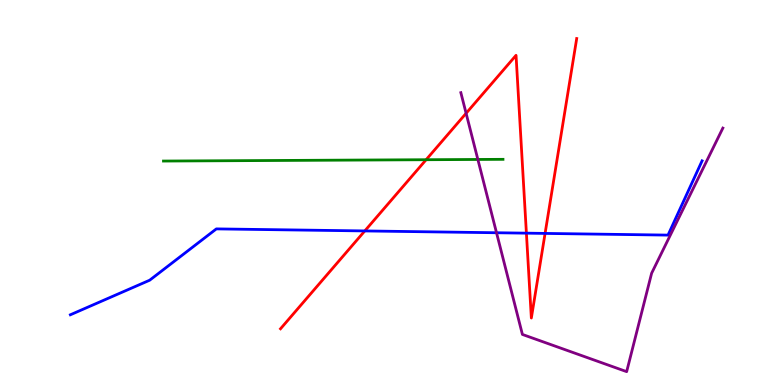[{'lines': ['blue', 'red'], 'intersections': [{'x': 4.71, 'y': 4.0}, {'x': 6.79, 'y': 3.94}, {'x': 7.03, 'y': 3.94}]}, {'lines': ['green', 'red'], 'intersections': [{'x': 5.5, 'y': 5.85}]}, {'lines': ['purple', 'red'], 'intersections': [{'x': 6.01, 'y': 7.06}]}, {'lines': ['blue', 'green'], 'intersections': []}, {'lines': ['blue', 'purple'], 'intersections': [{'x': 6.41, 'y': 3.95}]}, {'lines': ['green', 'purple'], 'intersections': [{'x': 6.17, 'y': 5.86}]}]